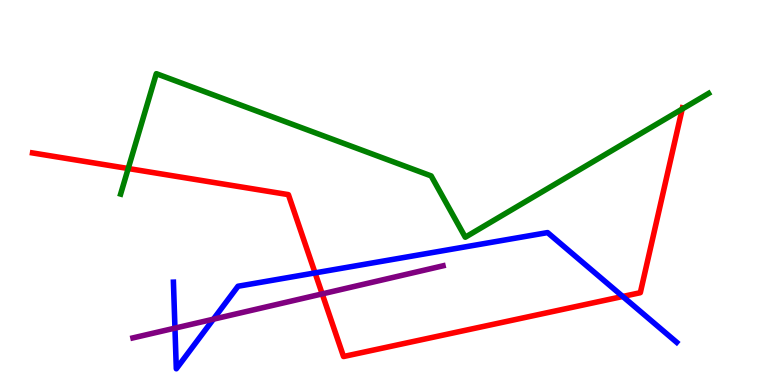[{'lines': ['blue', 'red'], 'intersections': [{'x': 4.07, 'y': 2.91}, {'x': 8.04, 'y': 2.3}]}, {'lines': ['green', 'red'], 'intersections': [{'x': 1.65, 'y': 5.62}, {'x': 8.8, 'y': 7.17}]}, {'lines': ['purple', 'red'], 'intersections': [{'x': 4.16, 'y': 2.37}]}, {'lines': ['blue', 'green'], 'intersections': []}, {'lines': ['blue', 'purple'], 'intersections': [{'x': 2.26, 'y': 1.48}, {'x': 2.75, 'y': 1.71}]}, {'lines': ['green', 'purple'], 'intersections': []}]